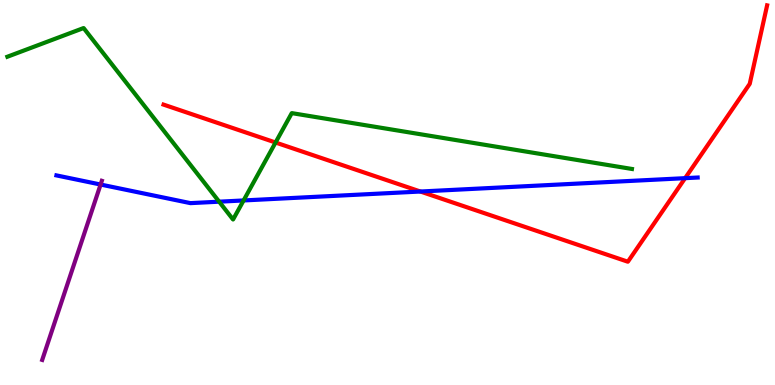[{'lines': ['blue', 'red'], 'intersections': [{'x': 5.42, 'y': 5.03}, {'x': 8.84, 'y': 5.37}]}, {'lines': ['green', 'red'], 'intersections': [{'x': 3.56, 'y': 6.3}]}, {'lines': ['purple', 'red'], 'intersections': []}, {'lines': ['blue', 'green'], 'intersections': [{'x': 2.83, 'y': 4.76}, {'x': 3.14, 'y': 4.79}]}, {'lines': ['blue', 'purple'], 'intersections': [{'x': 1.3, 'y': 5.21}]}, {'lines': ['green', 'purple'], 'intersections': []}]